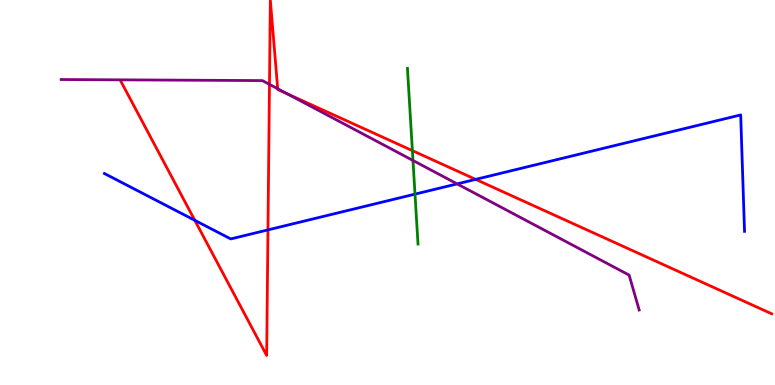[{'lines': ['blue', 'red'], 'intersections': [{'x': 2.51, 'y': 4.28}, {'x': 3.46, 'y': 4.03}, {'x': 6.14, 'y': 5.34}]}, {'lines': ['green', 'red'], 'intersections': [{'x': 5.32, 'y': 6.09}]}, {'lines': ['purple', 'red'], 'intersections': [{'x': 3.48, 'y': 7.81}, {'x': 3.58, 'y': 7.7}, {'x': 3.71, 'y': 7.56}]}, {'lines': ['blue', 'green'], 'intersections': [{'x': 5.35, 'y': 4.96}]}, {'lines': ['blue', 'purple'], 'intersections': [{'x': 5.9, 'y': 5.22}]}, {'lines': ['green', 'purple'], 'intersections': [{'x': 5.33, 'y': 5.83}]}]